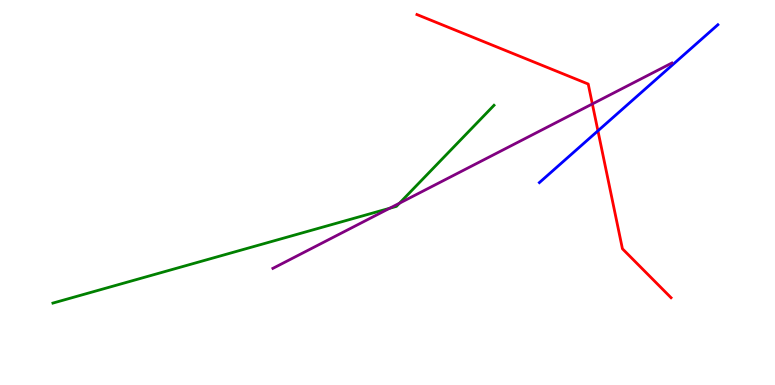[{'lines': ['blue', 'red'], 'intersections': [{'x': 7.72, 'y': 6.6}]}, {'lines': ['green', 'red'], 'intersections': []}, {'lines': ['purple', 'red'], 'intersections': [{'x': 7.64, 'y': 7.3}]}, {'lines': ['blue', 'green'], 'intersections': []}, {'lines': ['blue', 'purple'], 'intersections': []}, {'lines': ['green', 'purple'], 'intersections': [{'x': 5.03, 'y': 4.59}, {'x': 5.15, 'y': 4.72}]}]